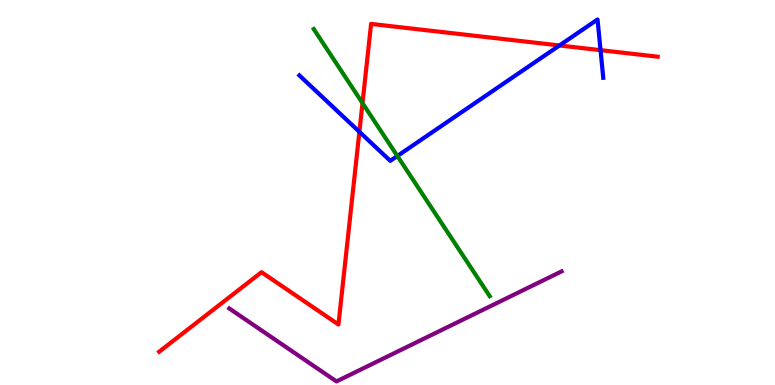[{'lines': ['blue', 'red'], 'intersections': [{'x': 4.64, 'y': 6.58}, {'x': 7.22, 'y': 8.82}, {'x': 7.75, 'y': 8.7}]}, {'lines': ['green', 'red'], 'intersections': [{'x': 4.68, 'y': 7.32}]}, {'lines': ['purple', 'red'], 'intersections': []}, {'lines': ['blue', 'green'], 'intersections': [{'x': 5.13, 'y': 5.95}]}, {'lines': ['blue', 'purple'], 'intersections': []}, {'lines': ['green', 'purple'], 'intersections': []}]